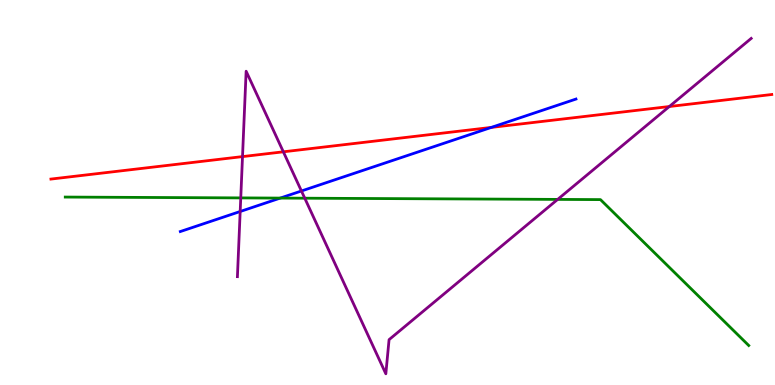[{'lines': ['blue', 'red'], 'intersections': [{'x': 6.34, 'y': 6.69}]}, {'lines': ['green', 'red'], 'intersections': []}, {'lines': ['purple', 'red'], 'intersections': [{'x': 3.13, 'y': 5.93}, {'x': 3.66, 'y': 6.06}, {'x': 8.64, 'y': 7.23}]}, {'lines': ['blue', 'green'], 'intersections': [{'x': 3.62, 'y': 4.85}]}, {'lines': ['blue', 'purple'], 'intersections': [{'x': 3.1, 'y': 4.51}, {'x': 3.89, 'y': 5.04}]}, {'lines': ['green', 'purple'], 'intersections': [{'x': 3.11, 'y': 4.86}, {'x': 3.93, 'y': 4.85}, {'x': 7.2, 'y': 4.82}]}]